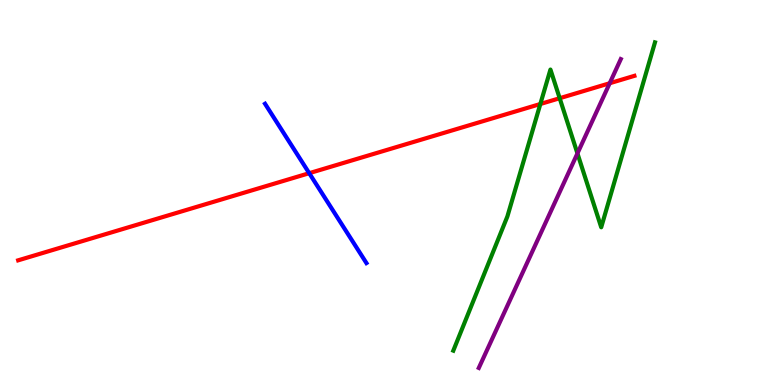[{'lines': ['blue', 'red'], 'intersections': [{'x': 3.99, 'y': 5.5}]}, {'lines': ['green', 'red'], 'intersections': [{'x': 6.97, 'y': 7.3}, {'x': 7.22, 'y': 7.45}]}, {'lines': ['purple', 'red'], 'intersections': [{'x': 7.87, 'y': 7.84}]}, {'lines': ['blue', 'green'], 'intersections': []}, {'lines': ['blue', 'purple'], 'intersections': []}, {'lines': ['green', 'purple'], 'intersections': [{'x': 7.45, 'y': 6.02}]}]